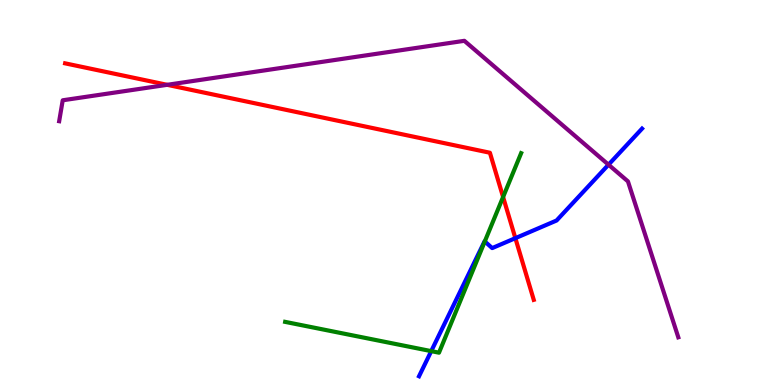[{'lines': ['blue', 'red'], 'intersections': [{'x': 6.65, 'y': 3.81}]}, {'lines': ['green', 'red'], 'intersections': [{'x': 6.49, 'y': 4.88}]}, {'lines': ['purple', 'red'], 'intersections': [{'x': 2.16, 'y': 7.8}]}, {'lines': ['blue', 'green'], 'intersections': [{'x': 5.56, 'y': 0.88}, {'x': 6.26, 'y': 3.73}]}, {'lines': ['blue', 'purple'], 'intersections': [{'x': 7.85, 'y': 5.72}]}, {'lines': ['green', 'purple'], 'intersections': []}]